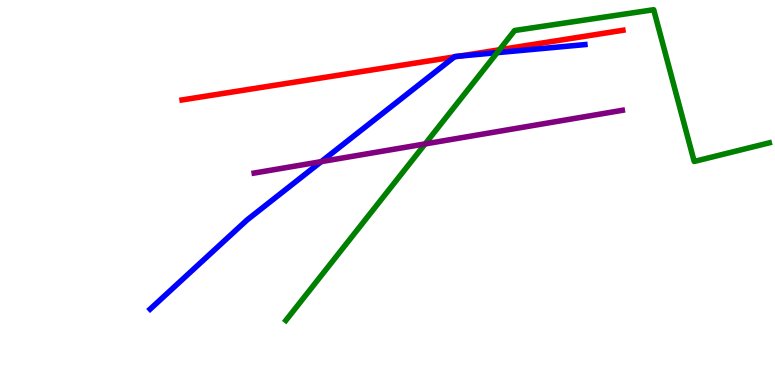[{'lines': ['blue', 'red'], 'intersections': [{'x': 5.86, 'y': 8.52}, {'x': 5.93, 'y': 8.54}]}, {'lines': ['green', 'red'], 'intersections': [{'x': 6.44, 'y': 8.71}]}, {'lines': ['purple', 'red'], 'intersections': []}, {'lines': ['blue', 'green'], 'intersections': [{'x': 6.42, 'y': 8.63}]}, {'lines': ['blue', 'purple'], 'intersections': [{'x': 4.14, 'y': 5.8}]}, {'lines': ['green', 'purple'], 'intersections': [{'x': 5.49, 'y': 6.26}]}]